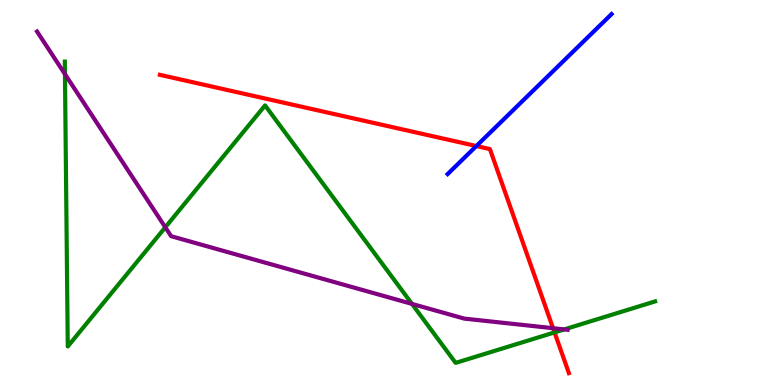[{'lines': ['blue', 'red'], 'intersections': [{'x': 6.15, 'y': 6.21}]}, {'lines': ['green', 'red'], 'intersections': [{'x': 7.16, 'y': 1.37}]}, {'lines': ['purple', 'red'], 'intersections': [{'x': 7.14, 'y': 1.48}]}, {'lines': ['blue', 'green'], 'intersections': []}, {'lines': ['blue', 'purple'], 'intersections': []}, {'lines': ['green', 'purple'], 'intersections': [{'x': 0.838, 'y': 8.07}, {'x': 2.13, 'y': 4.1}, {'x': 5.32, 'y': 2.11}, {'x': 7.28, 'y': 1.44}]}]